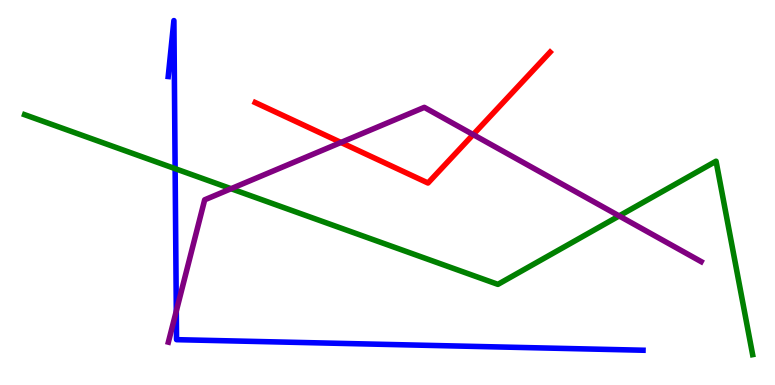[{'lines': ['blue', 'red'], 'intersections': []}, {'lines': ['green', 'red'], 'intersections': []}, {'lines': ['purple', 'red'], 'intersections': [{'x': 4.4, 'y': 6.3}, {'x': 6.11, 'y': 6.5}]}, {'lines': ['blue', 'green'], 'intersections': [{'x': 2.26, 'y': 5.62}]}, {'lines': ['blue', 'purple'], 'intersections': [{'x': 2.27, 'y': 1.92}]}, {'lines': ['green', 'purple'], 'intersections': [{'x': 2.98, 'y': 5.1}, {'x': 7.99, 'y': 4.39}]}]